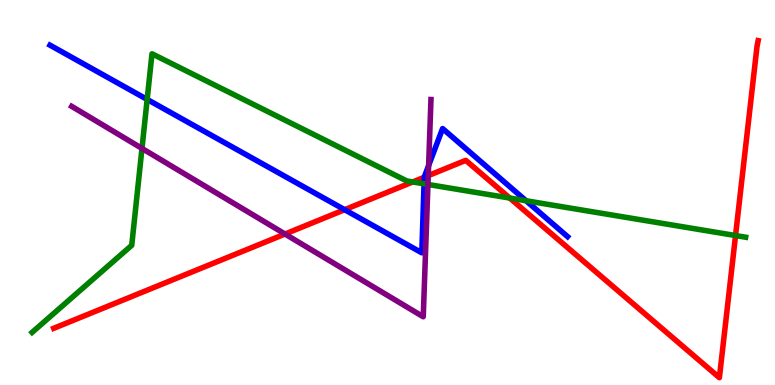[{'lines': ['blue', 'red'], 'intersections': [{'x': 4.45, 'y': 4.55}, {'x': 5.47, 'y': 5.4}]}, {'lines': ['green', 'red'], 'intersections': [{'x': 5.33, 'y': 5.27}, {'x': 6.58, 'y': 4.86}, {'x': 9.49, 'y': 3.88}]}, {'lines': ['purple', 'red'], 'intersections': [{'x': 3.68, 'y': 3.92}, {'x': 5.53, 'y': 5.44}]}, {'lines': ['blue', 'green'], 'intersections': [{'x': 1.9, 'y': 7.42}, {'x': 5.47, 'y': 5.23}, {'x': 6.79, 'y': 4.79}]}, {'lines': ['blue', 'purple'], 'intersections': [{'x': 5.53, 'y': 5.7}]}, {'lines': ['green', 'purple'], 'intersections': [{'x': 1.83, 'y': 6.14}, {'x': 5.52, 'y': 5.21}]}]